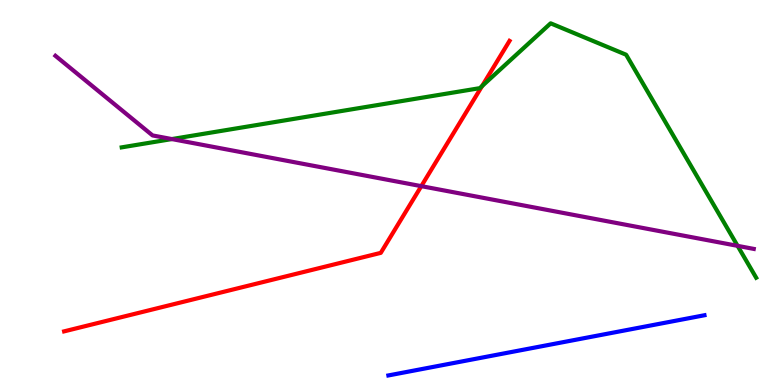[{'lines': ['blue', 'red'], 'intersections': []}, {'lines': ['green', 'red'], 'intersections': [{'x': 6.22, 'y': 7.76}]}, {'lines': ['purple', 'red'], 'intersections': [{'x': 5.44, 'y': 5.16}]}, {'lines': ['blue', 'green'], 'intersections': []}, {'lines': ['blue', 'purple'], 'intersections': []}, {'lines': ['green', 'purple'], 'intersections': [{'x': 2.22, 'y': 6.39}, {'x': 9.52, 'y': 3.61}]}]